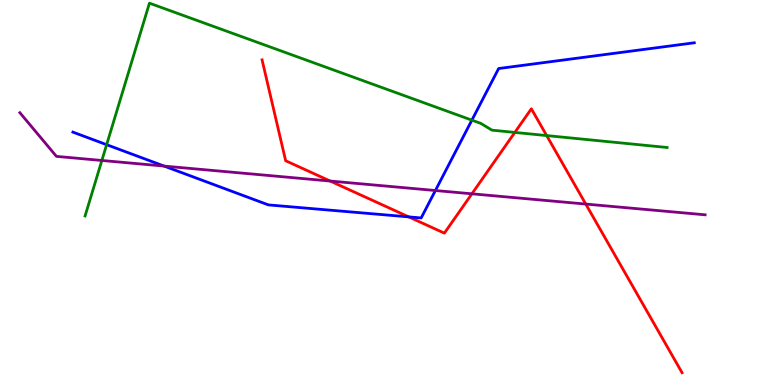[{'lines': ['blue', 'red'], 'intersections': [{'x': 5.27, 'y': 4.37}]}, {'lines': ['green', 'red'], 'intersections': [{'x': 6.64, 'y': 6.56}, {'x': 7.05, 'y': 6.48}]}, {'lines': ['purple', 'red'], 'intersections': [{'x': 4.26, 'y': 5.3}, {'x': 6.09, 'y': 4.97}, {'x': 7.56, 'y': 4.7}]}, {'lines': ['blue', 'green'], 'intersections': [{'x': 1.38, 'y': 6.24}, {'x': 6.09, 'y': 6.88}]}, {'lines': ['blue', 'purple'], 'intersections': [{'x': 2.12, 'y': 5.69}, {'x': 5.62, 'y': 5.05}]}, {'lines': ['green', 'purple'], 'intersections': [{'x': 1.31, 'y': 5.83}]}]